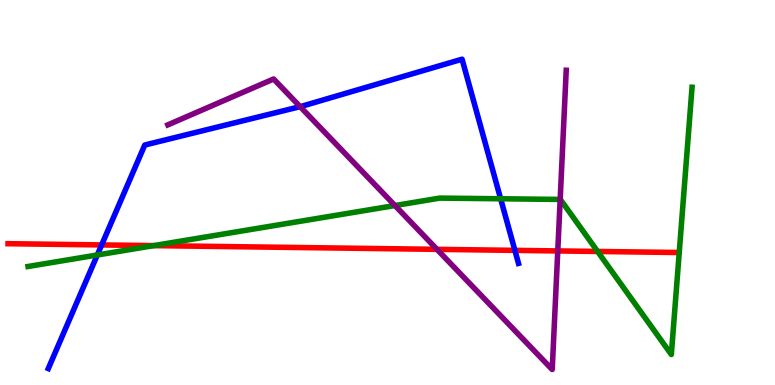[{'lines': ['blue', 'red'], 'intersections': [{'x': 1.31, 'y': 3.64}, {'x': 6.64, 'y': 3.5}]}, {'lines': ['green', 'red'], 'intersections': [{'x': 1.98, 'y': 3.62}, {'x': 7.71, 'y': 3.47}]}, {'lines': ['purple', 'red'], 'intersections': [{'x': 5.64, 'y': 3.52}, {'x': 7.2, 'y': 3.48}]}, {'lines': ['blue', 'green'], 'intersections': [{'x': 1.26, 'y': 3.38}, {'x': 6.46, 'y': 4.84}]}, {'lines': ['blue', 'purple'], 'intersections': [{'x': 3.87, 'y': 7.23}]}, {'lines': ['green', 'purple'], 'intersections': [{'x': 5.1, 'y': 4.66}, {'x': 7.23, 'y': 4.82}]}]